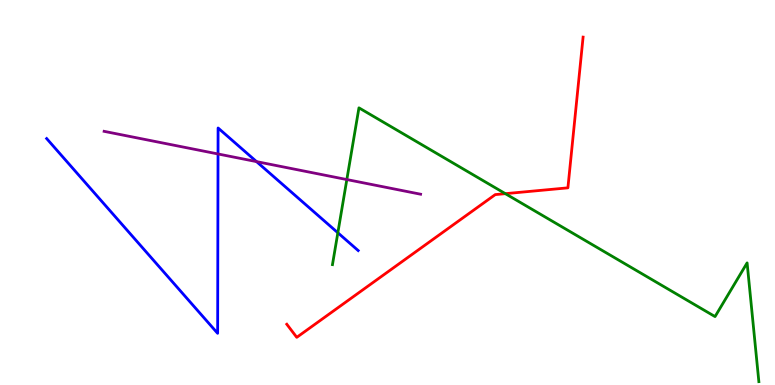[{'lines': ['blue', 'red'], 'intersections': []}, {'lines': ['green', 'red'], 'intersections': [{'x': 6.52, 'y': 4.97}]}, {'lines': ['purple', 'red'], 'intersections': []}, {'lines': ['blue', 'green'], 'intersections': [{'x': 4.36, 'y': 3.95}]}, {'lines': ['blue', 'purple'], 'intersections': [{'x': 2.81, 'y': 6.0}, {'x': 3.31, 'y': 5.8}]}, {'lines': ['green', 'purple'], 'intersections': [{'x': 4.48, 'y': 5.34}]}]